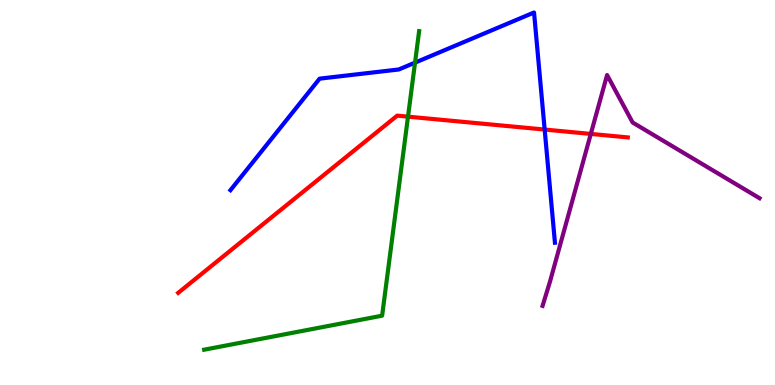[{'lines': ['blue', 'red'], 'intersections': [{'x': 7.03, 'y': 6.63}]}, {'lines': ['green', 'red'], 'intersections': [{'x': 5.26, 'y': 6.97}]}, {'lines': ['purple', 'red'], 'intersections': [{'x': 7.62, 'y': 6.52}]}, {'lines': ['blue', 'green'], 'intersections': [{'x': 5.36, 'y': 8.37}]}, {'lines': ['blue', 'purple'], 'intersections': []}, {'lines': ['green', 'purple'], 'intersections': []}]